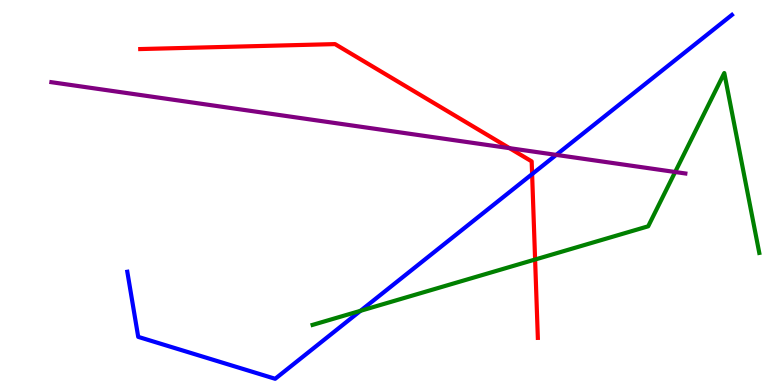[{'lines': ['blue', 'red'], 'intersections': [{'x': 6.87, 'y': 5.48}]}, {'lines': ['green', 'red'], 'intersections': [{'x': 6.9, 'y': 3.26}]}, {'lines': ['purple', 'red'], 'intersections': [{'x': 6.57, 'y': 6.15}]}, {'lines': ['blue', 'green'], 'intersections': [{'x': 4.65, 'y': 1.93}]}, {'lines': ['blue', 'purple'], 'intersections': [{'x': 7.18, 'y': 5.98}]}, {'lines': ['green', 'purple'], 'intersections': [{'x': 8.71, 'y': 5.53}]}]